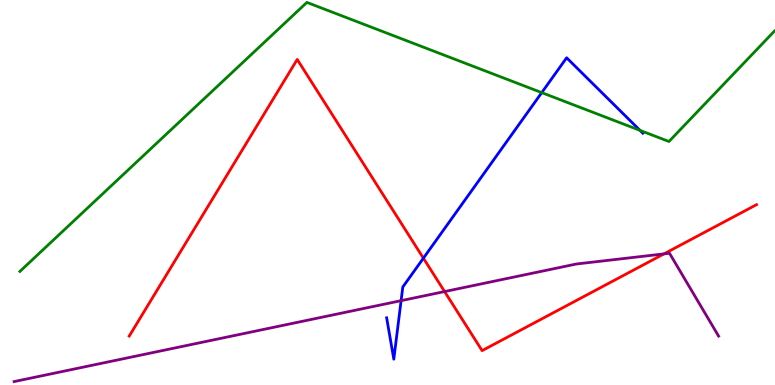[{'lines': ['blue', 'red'], 'intersections': [{'x': 5.46, 'y': 3.29}]}, {'lines': ['green', 'red'], 'intersections': []}, {'lines': ['purple', 'red'], 'intersections': [{'x': 5.74, 'y': 2.43}, {'x': 8.57, 'y': 3.41}]}, {'lines': ['blue', 'green'], 'intersections': [{'x': 6.99, 'y': 7.59}, {'x': 8.26, 'y': 6.61}]}, {'lines': ['blue', 'purple'], 'intersections': [{'x': 5.18, 'y': 2.19}]}, {'lines': ['green', 'purple'], 'intersections': []}]